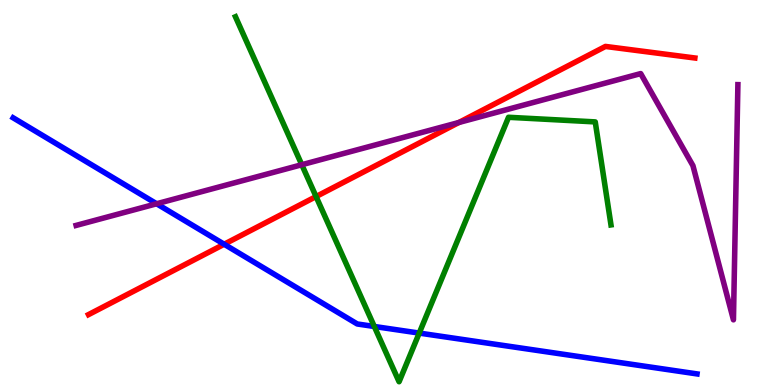[{'lines': ['blue', 'red'], 'intersections': [{'x': 2.89, 'y': 3.66}]}, {'lines': ['green', 'red'], 'intersections': [{'x': 4.08, 'y': 4.89}]}, {'lines': ['purple', 'red'], 'intersections': [{'x': 5.92, 'y': 6.82}]}, {'lines': ['blue', 'green'], 'intersections': [{'x': 4.83, 'y': 1.52}, {'x': 5.41, 'y': 1.35}]}, {'lines': ['blue', 'purple'], 'intersections': [{'x': 2.02, 'y': 4.71}]}, {'lines': ['green', 'purple'], 'intersections': [{'x': 3.89, 'y': 5.72}]}]